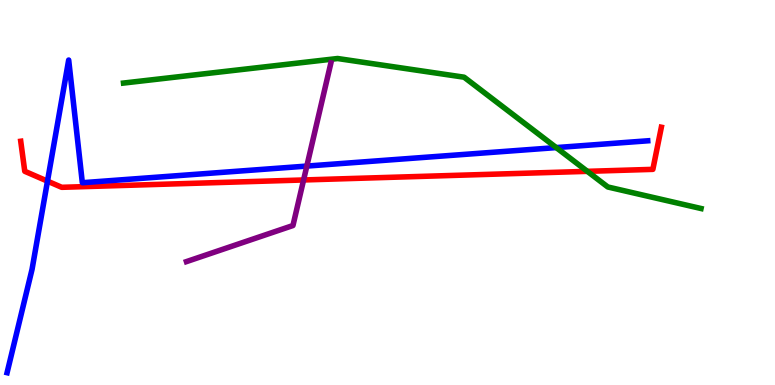[{'lines': ['blue', 'red'], 'intersections': [{'x': 0.613, 'y': 5.29}]}, {'lines': ['green', 'red'], 'intersections': [{'x': 7.58, 'y': 5.55}]}, {'lines': ['purple', 'red'], 'intersections': [{'x': 3.92, 'y': 5.33}]}, {'lines': ['blue', 'green'], 'intersections': [{'x': 7.18, 'y': 6.17}]}, {'lines': ['blue', 'purple'], 'intersections': [{'x': 3.96, 'y': 5.69}]}, {'lines': ['green', 'purple'], 'intersections': []}]